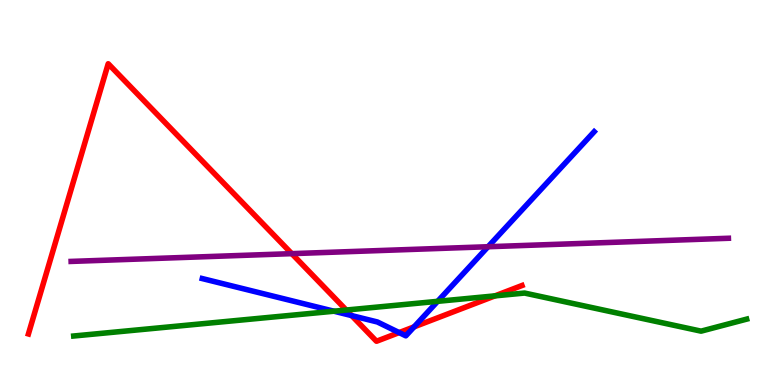[{'lines': ['blue', 'red'], 'intersections': [{'x': 4.54, 'y': 1.8}, {'x': 5.15, 'y': 1.36}, {'x': 5.34, 'y': 1.51}]}, {'lines': ['green', 'red'], 'intersections': [{'x': 4.47, 'y': 1.95}, {'x': 6.39, 'y': 2.32}]}, {'lines': ['purple', 'red'], 'intersections': [{'x': 3.76, 'y': 3.41}]}, {'lines': ['blue', 'green'], 'intersections': [{'x': 4.31, 'y': 1.92}, {'x': 5.65, 'y': 2.17}]}, {'lines': ['blue', 'purple'], 'intersections': [{'x': 6.3, 'y': 3.59}]}, {'lines': ['green', 'purple'], 'intersections': []}]